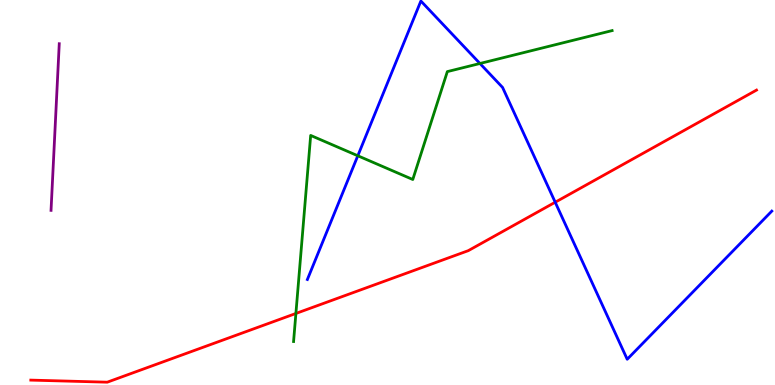[{'lines': ['blue', 'red'], 'intersections': [{'x': 7.16, 'y': 4.75}]}, {'lines': ['green', 'red'], 'intersections': [{'x': 3.82, 'y': 1.86}]}, {'lines': ['purple', 'red'], 'intersections': []}, {'lines': ['blue', 'green'], 'intersections': [{'x': 4.62, 'y': 5.95}, {'x': 6.19, 'y': 8.35}]}, {'lines': ['blue', 'purple'], 'intersections': []}, {'lines': ['green', 'purple'], 'intersections': []}]